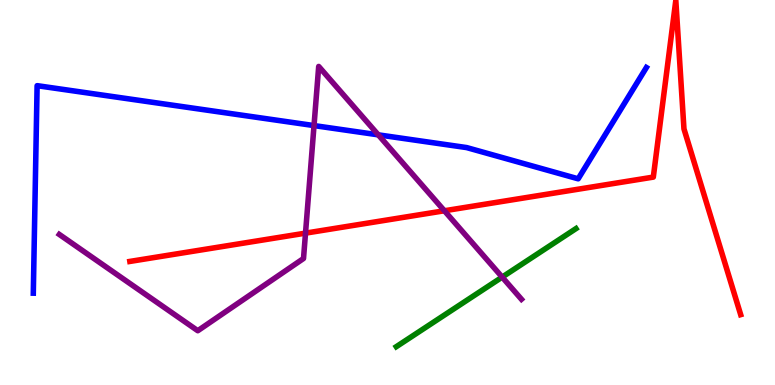[{'lines': ['blue', 'red'], 'intersections': []}, {'lines': ['green', 'red'], 'intersections': []}, {'lines': ['purple', 'red'], 'intersections': [{'x': 3.94, 'y': 3.94}, {'x': 5.73, 'y': 4.53}]}, {'lines': ['blue', 'green'], 'intersections': []}, {'lines': ['blue', 'purple'], 'intersections': [{'x': 4.05, 'y': 6.74}, {'x': 4.88, 'y': 6.5}]}, {'lines': ['green', 'purple'], 'intersections': [{'x': 6.48, 'y': 2.8}]}]